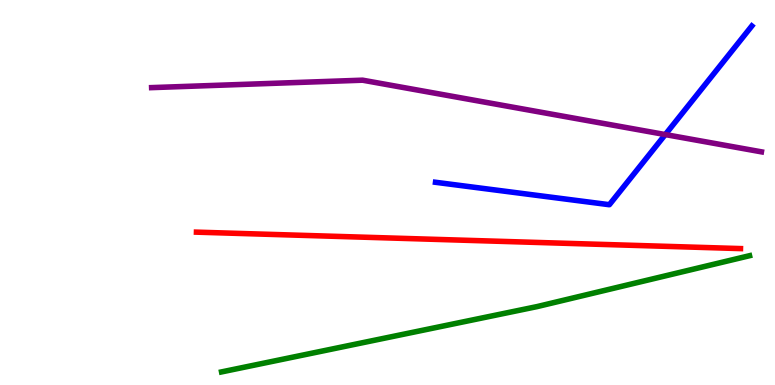[{'lines': ['blue', 'red'], 'intersections': []}, {'lines': ['green', 'red'], 'intersections': []}, {'lines': ['purple', 'red'], 'intersections': []}, {'lines': ['blue', 'green'], 'intersections': []}, {'lines': ['blue', 'purple'], 'intersections': [{'x': 8.58, 'y': 6.5}]}, {'lines': ['green', 'purple'], 'intersections': []}]